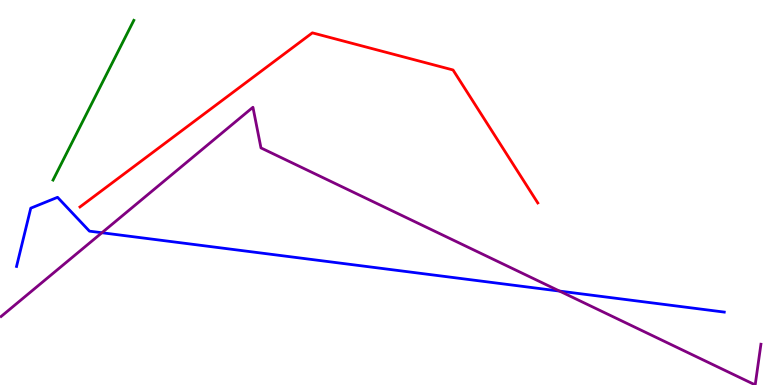[{'lines': ['blue', 'red'], 'intersections': []}, {'lines': ['green', 'red'], 'intersections': []}, {'lines': ['purple', 'red'], 'intersections': []}, {'lines': ['blue', 'green'], 'intersections': []}, {'lines': ['blue', 'purple'], 'intersections': [{'x': 1.32, 'y': 3.95}, {'x': 7.22, 'y': 2.44}]}, {'lines': ['green', 'purple'], 'intersections': []}]